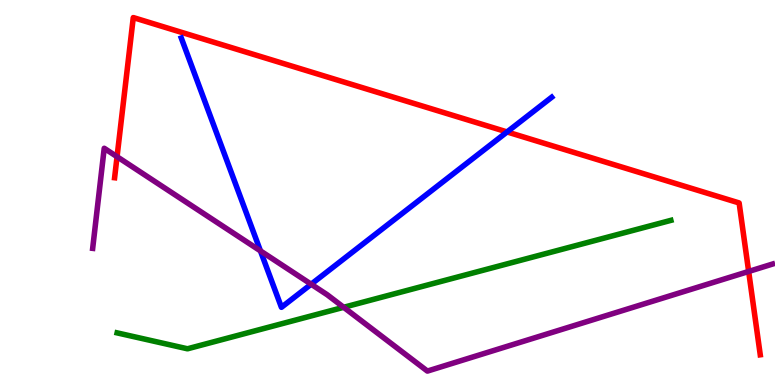[{'lines': ['blue', 'red'], 'intersections': [{'x': 6.54, 'y': 6.57}]}, {'lines': ['green', 'red'], 'intersections': []}, {'lines': ['purple', 'red'], 'intersections': [{'x': 1.51, 'y': 5.93}, {'x': 9.66, 'y': 2.95}]}, {'lines': ['blue', 'green'], 'intersections': []}, {'lines': ['blue', 'purple'], 'intersections': [{'x': 3.36, 'y': 3.48}, {'x': 4.01, 'y': 2.62}]}, {'lines': ['green', 'purple'], 'intersections': [{'x': 4.43, 'y': 2.02}]}]